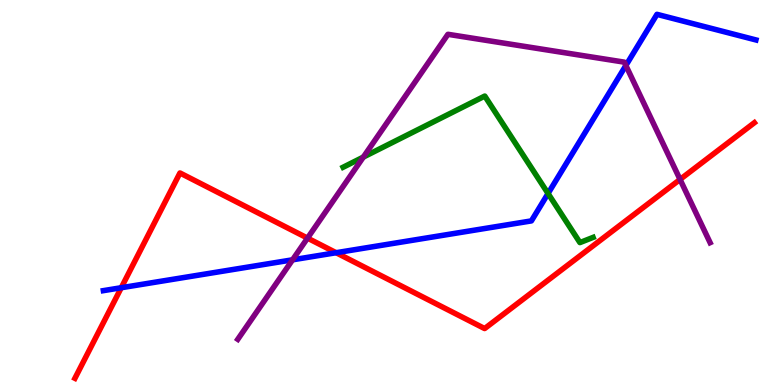[{'lines': ['blue', 'red'], 'intersections': [{'x': 1.56, 'y': 2.53}, {'x': 4.34, 'y': 3.44}]}, {'lines': ['green', 'red'], 'intersections': []}, {'lines': ['purple', 'red'], 'intersections': [{'x': 3.97, 'y': 3.82}, {'x': 8.77, 'y': 5.34}]}, {'lines': ['blue', 'green'], 'intersections': [{'x': 7.07, 'y': 4.97}]}, {'lines': ['blue', 'purple'], 'intersections': [{'x': 3.77, 'y': 3.25}, {'x': 8.08, 'y': 8.3}]}, {'lines': ['green', 'purple'], 'intersections': [{'x': 4.69, 'y': 5.92}]}]